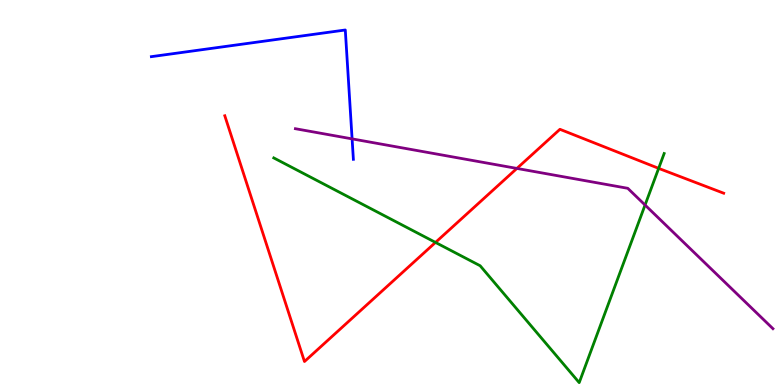[{'lines': ['blue', 'red'], 'intersections': []}, {'lines': ['green', 'red'], 'intersections': [{'x': 5.62, 'y': 3.7}, {'x': 8.5, 'y': 5.63}]}, {'lines': ['purple', 'red'], 'intersections': [{'x': 6.67, 'y': 5.63}]}, {'lines': ['blue', 'green'], 'intersections': []}, {'lines': ['blue', 'purple'], 'intersections': [{'x': 4.54, 'y': 6.39}]}, {'lines': ['green', 'purple'], 'intersections': [{'x': 8.32, 'y': 4.67}]}]